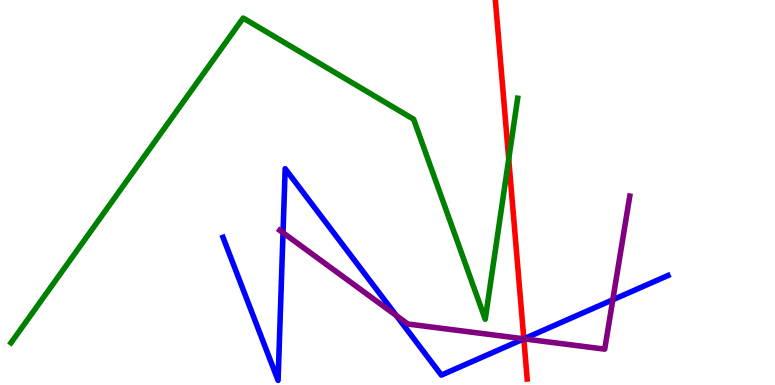[{'lines': ['blue', 'red'], 'intersections': [{'x': 6.76, 'y': 1.2}]}, {'lines': ['green', 'red'], 'intersections': [{'x': 6.56, 'y': 5.87}]}, {'lines': ['purple', 'red'], 'intersections': [{'x': 6.76, 'y': 1.2}]}, {'lines': ['blue', 'green'], 'intersections': []}, {'lines': ['blue', 'purple'], 'intersections': [{'x': 3.65, 'y': 3.95}, {'x': 5.11, 'y': 1.8}, {'x': 6.76, 'y': 1.2}, {'x': 7.91, 'y': 2.21}]}, {'lines': ['green', 'purple'], 'intersections': []}]